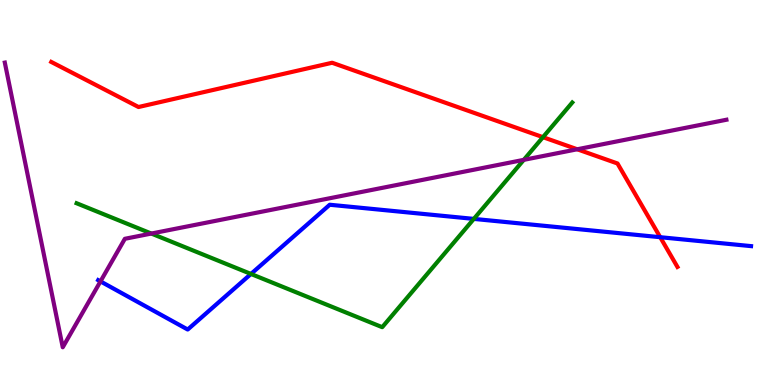[{'lines': ['blue', 'red'], 'intersections': [{'x': 8.52, 'y': 3.84}]}, {'lines': ['green', 'red'], 'intersections': [{'x': 7.01, 'y': 6.44}]}, {'lines': ['purple', 'red'], 'intersections': [{'x': 7.45, 'y': 6.12}]}, {'lines': ['blue', 'green'], 'intersections': [{'x': 3.24, 'y': 2.88}, {'x': 6.11, 'y': 4.31}]}, {'lines': ['blue', 'purple'], 'intersections': [{'x': 1.3, 'y': 2.69}]}, {'lines': ['green', 'purple'], 'intersections': [{'x': 1.95, 'y': 3.93}, {'x': 6.76, 'y': 5.85}]}]